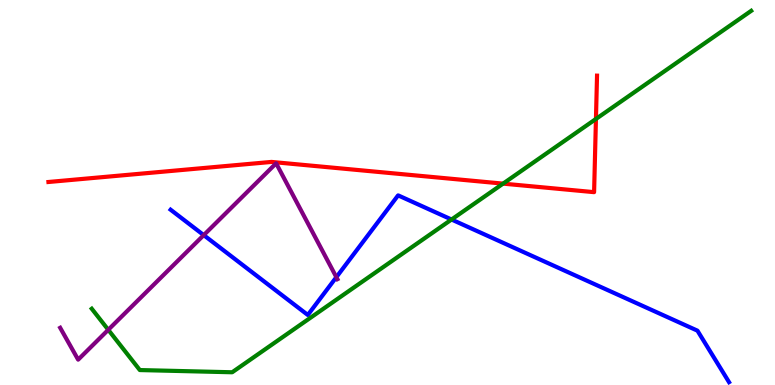[{'lines': ['blue', 'red'], 'intersections': []}, {'lines': ['green', 'red'], 'intersections': [{'x': 6.49, 'y': 5.23}, {'x': 7.69, 'y': 6.91}]}, {'lines': ['purple', 'red'], 'intersections': []}, {'lines': ['blue', 'green'], 'intersections': [{'x': 5.83, 'y': 4.3}]}, {'lines': ['blue', 'purple'], 'intersections': [{'x': 2.63, 'y': 3.89}, {'x': 4.34, 'y': 2.8}]}, {'lines': ['green', 'purple'], 'intersections': [{'x': 1.4, 'y': 1.43}]}]